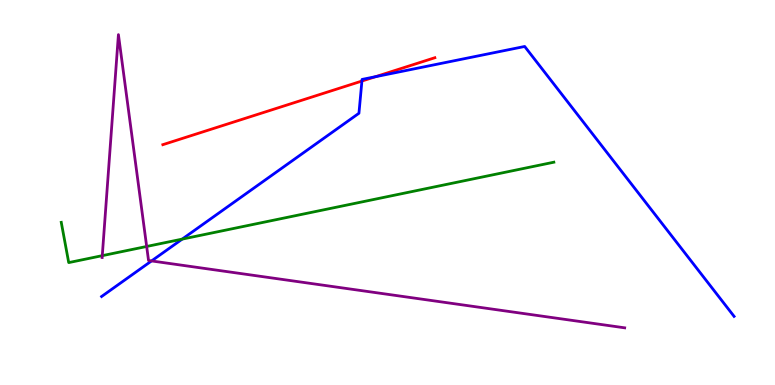[{'lines': ['blue', 'red'], 'intersections': [{'x': 4.67, 'y': 7.89}, {'x': 4.85, 'y': 8.01}]}, {'lines': ['green', 'red'], 'intersections': []}, {'lines': ['purple', 'red'], 'intersections': []}, {'lines': ['blue', 'green'], 'intersections': [{'x': 2.35, 'y': 3.79}]}, {'lines': ['blue', 'purple'], 'intersections': [{'x': 1.96, 'y': 3.22}]}, {'lines': ['green', 'purple'], 'intersections': [{'x': 1.32, 'y': 3.36}, {'x': 1.89, 'y': 3.6}]}]